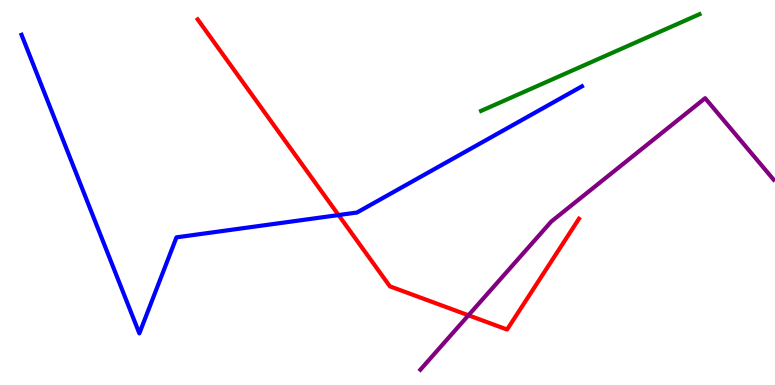[{'lines': ['blue', 'red'], 'intersections': [{'x': 4.37, 'y': 4.41}]}, {'lines': ['green', 'red'], 'intersections': []}, {'lines': ['purple', 'red'], 'intersections': [{'x': 6.04, 'y': 1.81}]}, {'lines': ['blue', 'green'], 'intersections': []}, {'lines': ['blue', 'purple'], 'intersections': []}, {'lines': ['green', 'purple'], 'intersections': []}]